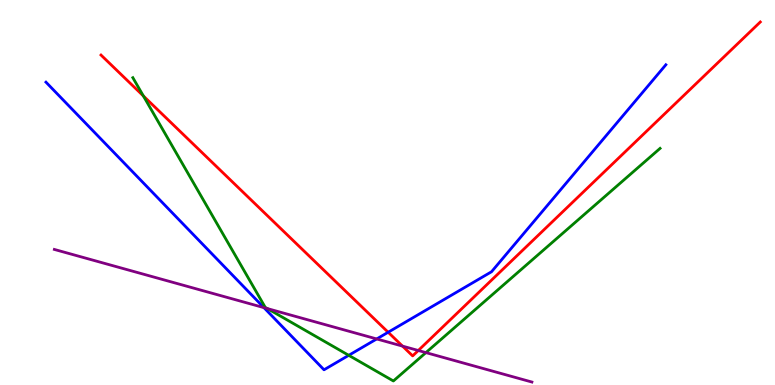[{'lines': ['blue', 'red'], 'intersections': [{'x': 5.01, 'y': 1.37}]}, {'lines': ['green', 'red'], 'intersections': [{'x': 1.85, 'y': 7.51}]}, {'lines': ['purple', 'red'], 'intersections': [{'x': 5.19, 'y': 1.01}, {'x': 5.4, 'y': 0.896}]}, {'lines': ['blue', 'green'], 'intersections': [{'x': 4.5, 'y': 0.771}]}, {'lines': ['blue', 'purple'], 'intersections': [{'x': 3.41, 'y': 2.01}, {'x': 4.86, 'y': 1.2}]}, {'lines': ['green', 'purple'], 'intersections': [{'x': 3.45, 'y': 1.98}, {'x': 5.5, 'y': 0.841}]}]